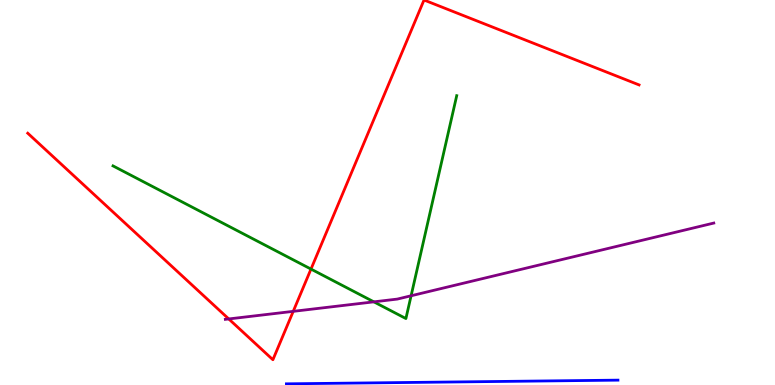[{'lines': ['blue', 'red'], 'intersections': []}, {'lines': ['green', 'red'], 'intersections': [{'x': 4.01, 'y': 3.01}]}, {'lines': ['purple', 'red'], 'intersections': [{'x': 2.95, 'y': 1.72}, {'x': 3.78, 'y': 1.91}]}, {'lines': ['blue', 'green'], 'intersections': []}, {'lines': ['blue', 'purple'], 'intersections': []}, {'lines': ['green', 'purple'], 'intersections': [{'x': 4.82, 'y': 2.16}, {'x': 5.3, 'y': 2.32}]}]